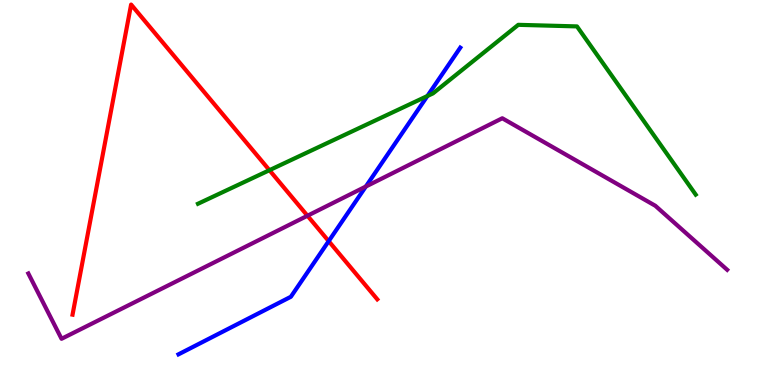[{'lines': ['blue', 'red'], 'intersections': [{'x': 4.24, 'y': 3.74}]}, {'lines': ['green', 'red'], 'intersections': [{'x': 3.48, 'y': 5.58}]}, {'lines': ['purple', 'red'], 'intersections': [{'x': 3.97, 'y': 4.4}]}, {'lines': ['blue', 'green'], 'intersections': [{'x': 5.51, 'y': 7.51}]}, {'lines': ['blue', 'purple'], 'intersections': [{'x': 4.72, 'y': 5.15}]}, {'lines': ['green', 'purple'], 'intersections': []}]